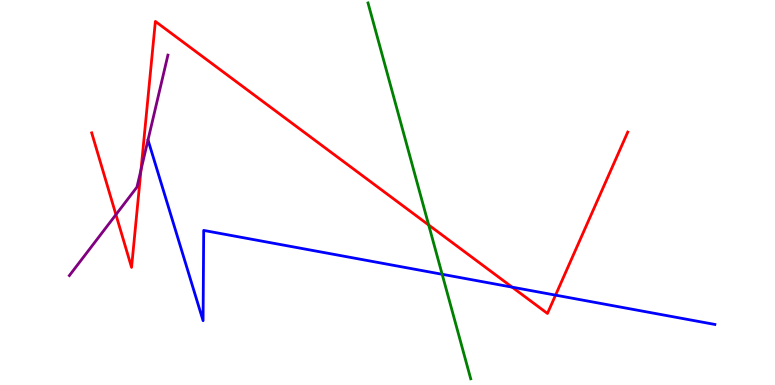[{'lines': ['blue', 'red'], 'intersections': [{'x': 6.61, 'y': 2.54}, {'x': 7.17, 'y': 2.33}]}, {'lines': ['green', 'red'], 'intersections': [{'x': 5.53, 'y': 4.16}]}, {'lines': ['purple', 'red'], 'intersections': [{'x': 1.5, 'y': 4.43}, {'x': 1.82, 'y': 5.59}]}, {'lines': ['blue', 'green'], 'intersections': [{'x': 5.71, 'y': 2.88}]}, {'lines': ['blue', 'purple'], 'intersections': []}, {'lines': ['green', 'purple'], 'intersections': []}]